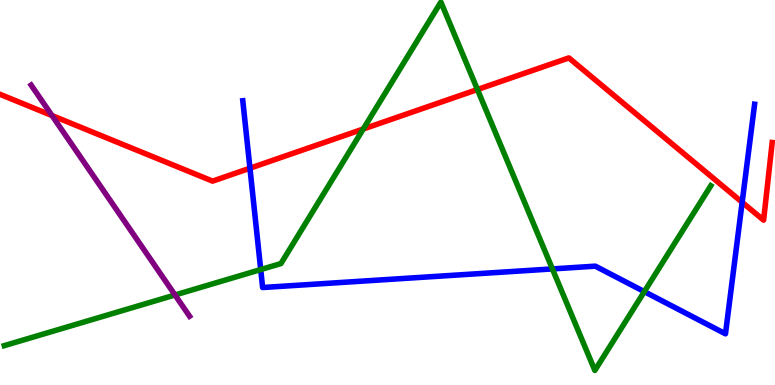[{'lines': ['blue', 'red'], 'intersections': [{'x': 3.23, 'y': 5.63}, {'x': 9.58, 'y': 4.75}]}, {'lines': ['green', 'red'], 'intersections': [{'x': 4.69, 'y': 6.65}, {'x': 6.16, 'y': 7.67}]}, {'lines': ['purple', 'red'], 'intersections': [{'x': 0.671, 'y': 7.0}]}, {'lines': ['blue', 'green'], 'intersections': [{'x': 3.36, 'y': 3.0}, {'x': 7.13, 'y': 3.02}, {'x': 8.31, 'y': 2.43}]}, {'lines': ['blue', 'purple'], 'intersections': []}, {'lines': ['green', 'purple'], 'intersections': [{'x': 2.26, 'y': 2.34}]}]